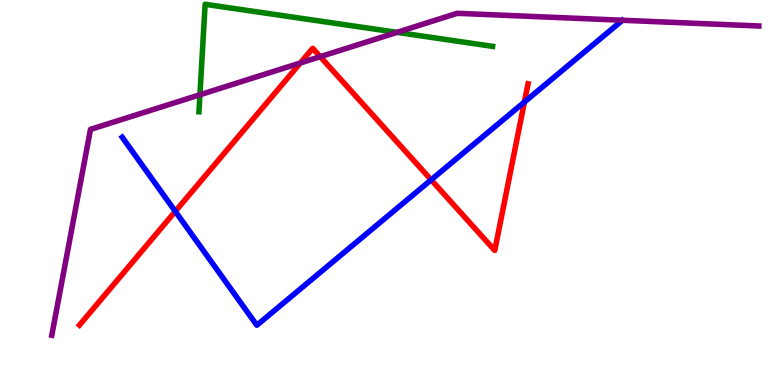[{'lines': ['blue', 'red'], 'intersections': [{'x': 2.26, 'y': 4.51}, {'x': 5.56, 'y': 5.33}, {'x': 6.77, 'y': 7.35}]}, {'lines': ['green', 'red'], 'intersections': []}, {'lines': ['purple', 'red'], 'intersections': [{'x': 3.88, 'y': 8.36}, {'x': 4.13, 'y': 8.53}]}, {'lines': ['blue', 'green'], 'intersections': []}, {'lines': ['blue', 'purple'], 'intersections': []}, {'lines': ['green', 'purple'], 'intersections': [{'x': 2.58, 'y': 7.54}, {'x': 5.12, 'y': 9.16}]}]